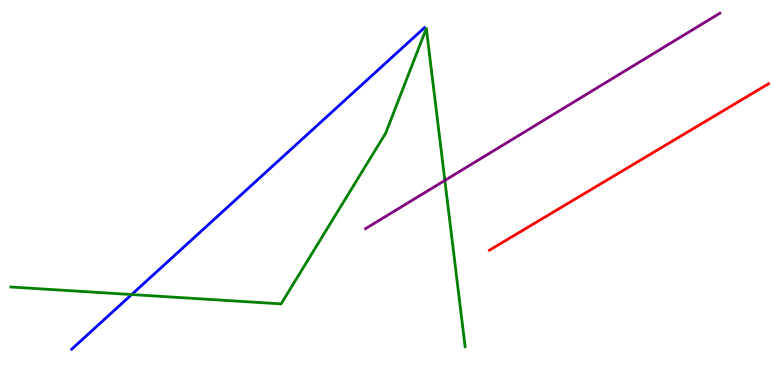[{'lines': ['blue', 'red'], 'intersections': []}, {'lines': ['green', 'red'], 'intersections': []}, {'lines': ['purple', 'red'], 'intersections': []}, {'lines': ['blue', 'green'], 'intersections': [{'x': 1.7, 'y': 2.35}]}, {'lines': ['blue', 'purple'], 'intersections': []}, {'lines': ['green', 'purple'], 'intersections': [{'x': 5.74, 'y': 5.31}]}]